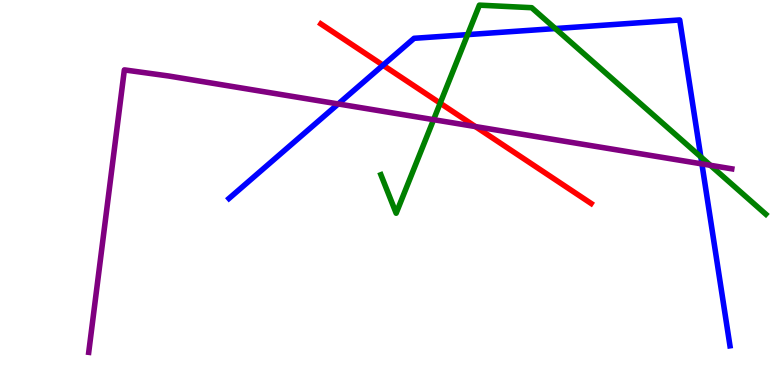[{'lines': ['blue', 'red'], 'intersections': [{'x': 4.94, 'y': 8.31}]}, {'lines': ['green', 'red'], 'intersections': [{'x': 5.68, 'y': 7.32}]}, {'lines': ['purple', 'red'], 'intersections': [{'x': 6.13, 'y': 6.71}]}, {'lines': ['blue', 'green'], 'intersections': [{'x': 6.03, 'y': 9.1}, {'x': 7.17, 'y': 9.26}, {'x': 9.04, 'y': 5.93}]}, {'lines': ['blue', 'purple'], 'intersections': [{'x': 4.36, 'y': 7.3}, {'x': 9.06, 'y': 5.74}]}, {'lines': ['green', 'purple'], 'intersections': [{'x': 5.59, 'y': 6.89}, {'x': 9.17, 'y': 5.71}]}]